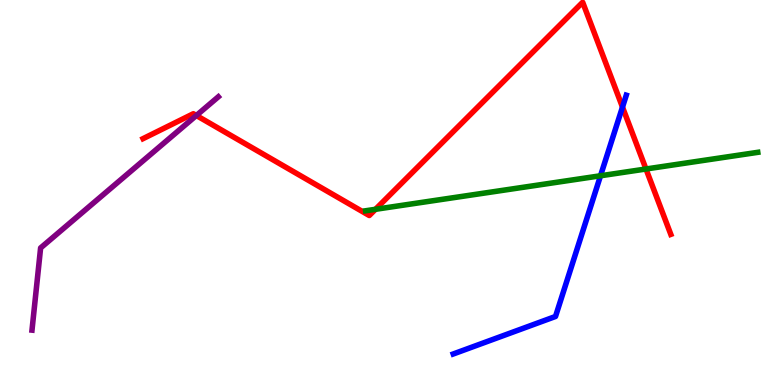[{'lines': ['blue', 'red'], 'intersections': [{'x': 8.03, 'y': 7.22}]}, {'lines': ['green', 'red'], 'intersections': [{'x': 4.84, 'y': 4.56}, {'x': 8.34, 'y': 5.61}]}, {'lines': ['purple', 'red'], 'intersections': [{'x': 2.53, 'y': 7.0}]}, {'lines': ['blue', 'green'], 'intersections': [{'x': 7.75, 'y': 5.43}]}, {'lines': ['blue', 'purple'], 'intersections': []}, {'lines': ['green', 'purple'], 'intersections': []}]